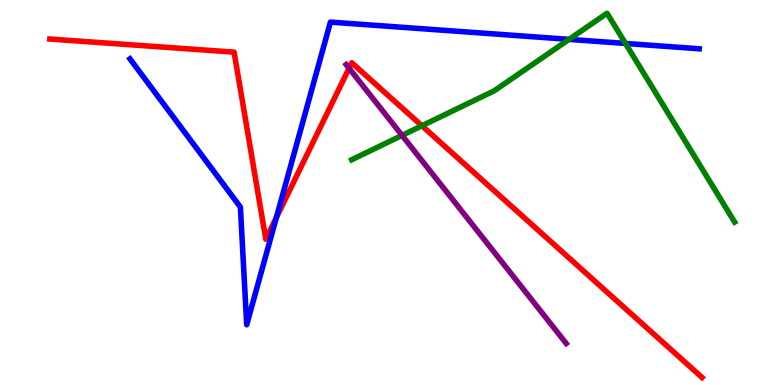[{'lines': ['blue', 'red'], 'intersections': [{'x': 3.57, 'y': 4.35}]}, {'lines': ['green', 'red'], 'intersections': [{'x': 5.44, 'y': 6.73}]}, {'lines': ['purple', 'red'], 'intersections': [{'x': 4.5, 'y': 8.23}]}, {'lines': ['blue', 'green'], 'intersections': [{'x': 7.34, 'y': 8.98}, {'x': 8.07, 'y': 8.87}]}, {'lines': ['blue', 'purple'], 'intersections': []}, {'lines': ['green', 'purple'], 'intersections': [{'x': 5.19, 'y': 6.48}]}]